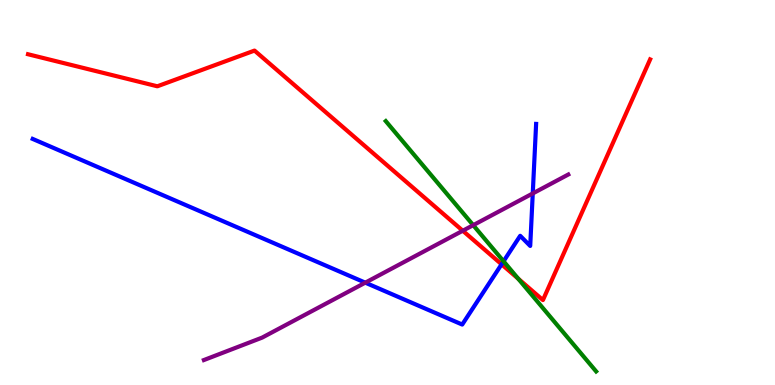[{'lines': ['blue', 'red'], 'intersections': [{'x': 6.47, 'y': 3.13}]}, {'lines': ['green', 'red'], 'intersections': [{'x': 6.69, 'y': 2.76}]}, {'lines': ['purple', 'red'], 'intersections': [{'x': 5.97, 'y': 4.01}]}, {'lines': ['blue', 'green'], 'intersections': [{'x': 6.5, 'y': 3.21}]}, {'lines': ['blue', 'purple'], 'intersections': [{'x': 4.71, 'y': 2.66}, {'x': 6.87, 'y': 4.98}]}, {'lines': ['green', 'purple'], 'intersections': [{'x': 6.11, 'y': 4.15}]}]